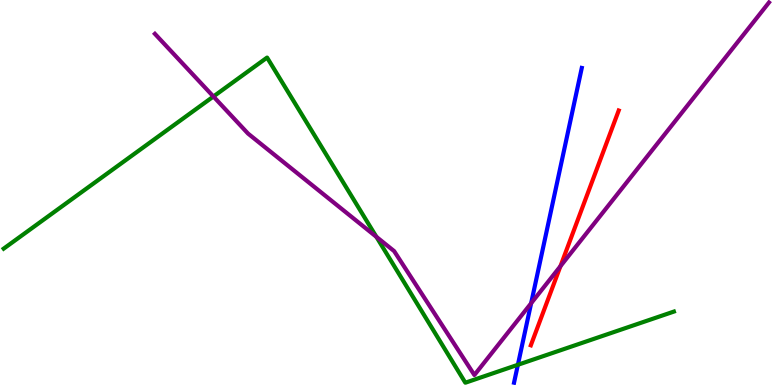[{'lines': ['blue', 'red'], 'intersections': []}, {'lines': ['green', 'red'], 'intersections': []}, {'lines': ['purple', 'red'], 'intersections': [{'x': 7.23, 'y': 3.09}]}, {'lines': ['blue', 'green'], 'intersections': [{'x': 6.68, 'y': 0.525}]}, {'lines': ['blue', 'purple'], 'intersections': [{'x': 6.85, 'y': 2.12}]}, {'lines': ['green', 'purple'], 'intersections': [{'x': 2.75, 'y': 7.49}, {'x': 4.86, 'y': 3.85}]}]